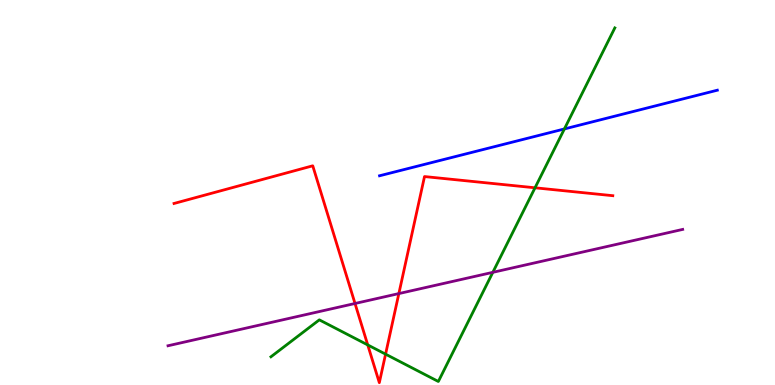[{'lines': ['blue', 'red'], 'intersections': []}, {'lines': ['green', 'red'], 'intersections': [{'x': 4.74, 'y': 1.04}, {'x': 4.98, 'y': 0.801}, {'x': 6.9, 'y': 5.12}]}, {'lines': ['purple', 'red'], 'intersections': [{'x': 4.58, 'y': 2.12}, {'x': 5.15, 'y': 2.37}]}, {'lines': ['blue', 'green'], 'intersections': [{'x': 7.28, 'y': 6.65}]}, {'lines': ['blue', 'purple'], 'intersections': []}, {'lines': ['green', 'purple'], 'intersections': [{'x': 6.36, 'y': 2.93}]}]